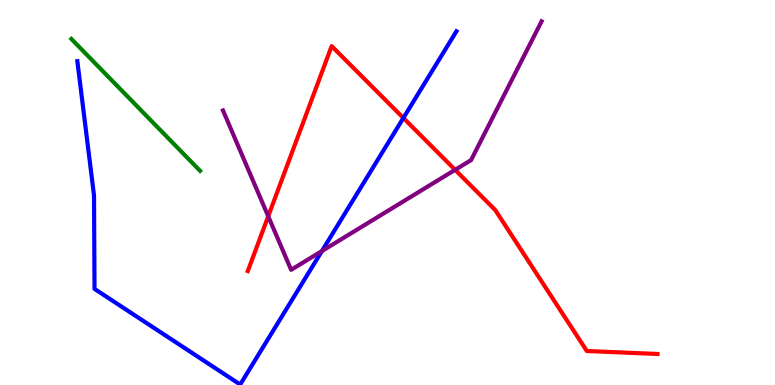[{'lines': ['blue', 'red'], 'intersections': [{'x': 5.2, 'y': 6.94}]}, {'lines': ['green', 'red'], 'intersections': []}, {'lines': ['purple', 'red'], 'intersections': [{'x': 3.46, 'y': 4.38}, {'x': 5.87, 'y': 5.59}]}, {'lines': ['blue', 'green'], 'intersections': []}, {'lines': ['blue', 'purple'], 'intersections': [{'x': 4.15, 'y': 3.48}]}, {'lines': ['green', 'purple'], 'intersections': []}]